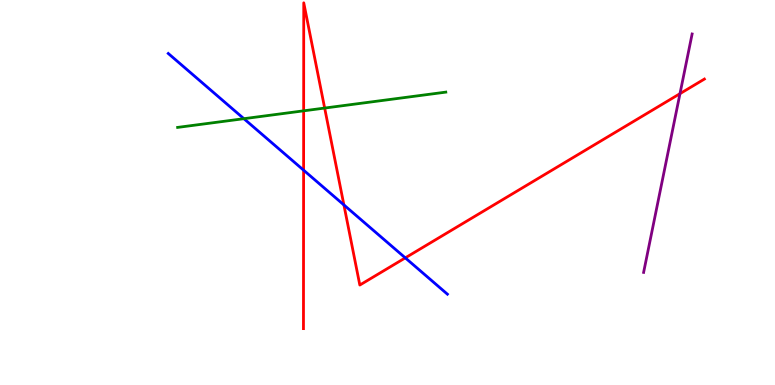[{'lines': ['blue', 'red'], 'intersections': [{'x': 3.92, 'y': 5.58}, {'x': 4.44, 'y': 4.68}, {'x': 5.23, 'y': 3.3}]}, {'lines': ['green', 'red'], 'intersections': [{'x': 3.92, 'y': 7.12}, {'x': 4.19, 'y': 7.19}]}, {'lines': ['purple', 'red'], 'intersections': [{'x': 8.77, 'y': 7.57}]}, {'lines': ['blue', 'green'], 'intersections': [{'x': 3.15, 'y': 6.92}]}, {'lines': ['blue', 'purple'], 'intersections': []}, {'lines': ['green', 'purple'], 'intersections': []}]